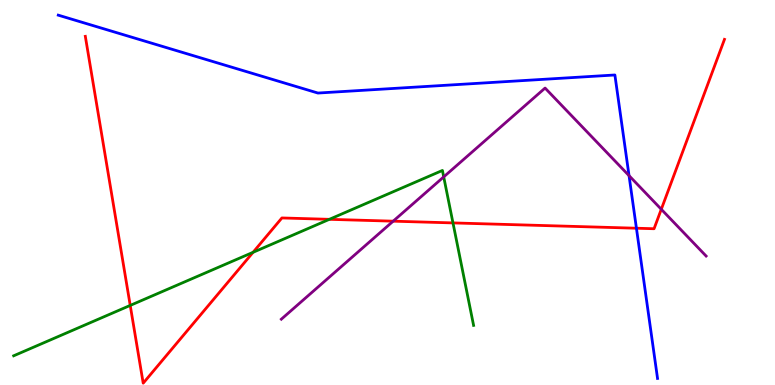[{'lines': ['blue', 'red'], 'intersections': [{'x': 8.21, 'y': 4.07}]}, {'lines': ['green', 'red'], 'intersections': [{'x': 1.68, 'y': 2.07}, {'x': 3.27, 'y': 3.45}, {'x': 4.25, 'y': 4.3}, {'x': 5.84, 'y': 4.21}]}, {'lines': ['purple', 'red'], 'intersections': [{'x': 5.07, 'y': 4.26}, {'x': 8.53, 'y': 4.56}]}, {'lines': ['blue', 'green'], 'intersections': []}, {'lines': ['blue', 'purple'], 'intersections': [{'x': 8.12, 'y': 5.44}]}, {'lines': ['green', 'purple'], 'intersections': [{'x': 5.73, 'y': 5.41}]}]